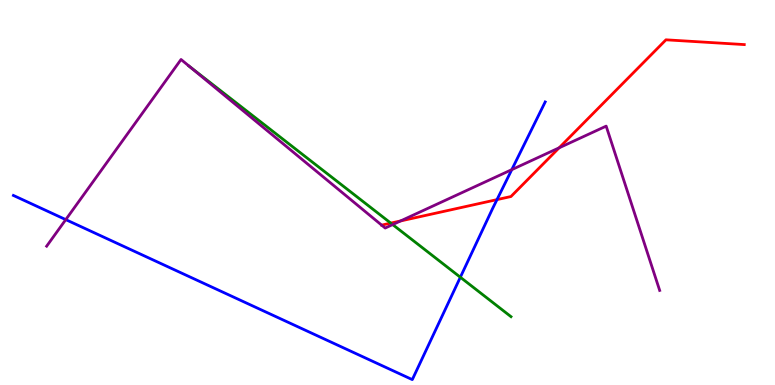[{'lines': ['blue', 'red'], 'intersections': [{'x': 6.41, 'y': 4.82}]}, {'lines': ['green', 'red'], 'intersections': [{'x': 5.04, 'y': 4.2}]}, {'lines': ['purple', 'red'], 'intersections': [{'x': 5.17, 'y': 4.26}, {'x': 7.21, 'y': 6.16}]}, {'lines': ['blue', 'green'], 'intersections': [{'x': 5.94, 'y': 2.8}]}, {'lines': ['blue', 'purple'], 'intersections': [{'x': 0.849, 'y': 4.3}, {'x': 6.6, 'y': 5.59}]}, {'lines': ['green', 'purple'], 'intersections': [{'x': 2.45, 'y': 8.27}, {'x': 5.07, 'y': 4.17}]}]